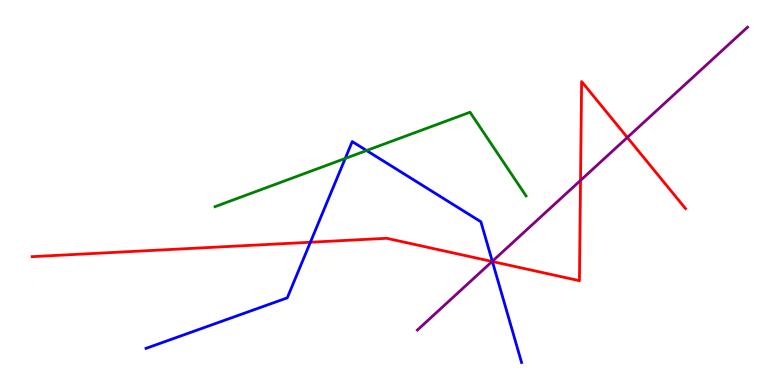[{'lines': ['blue', 'red'], 'intersections': [{'x': 4.0, 'y': 3.71}, {'x': 6.35, 'y': 3.21}]}, {'lines': ['green', 'red'], 'intersections': []}, {'lines': ['purple', 'red'], 'intersections': [{'x': 6.35, 'y': 3.21}, {'x': 7.49, 'y': 5.31}, {'x': 8.09, 'y': 6.43}]}, {'lines': ['blue', 'green'], 'intersections': [{'x': 4.45, 'y': 5.88}, {'x': 4.73, 'y': 6.09}]}, {'lines': ['blue', 'purple'], 'intersections': [{'x': 6.35, 'y': 3.21}]}, {'lines': ['green', 'purple'], 'intersections': []}]